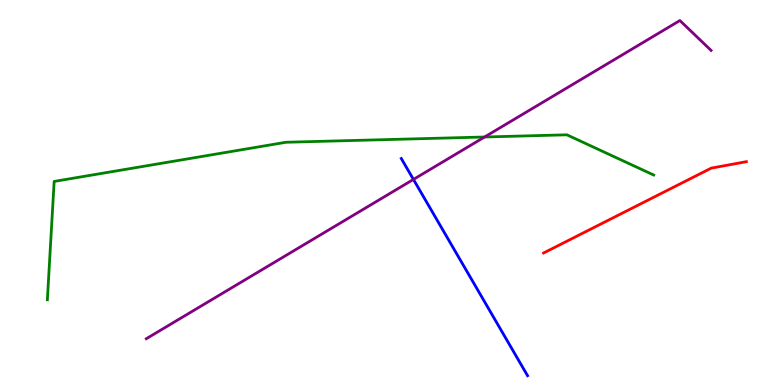[{'lines': ['blue', 'red'], 'intersections': []}, {'lines': ['green', 'red'], 'intersections': []}, {'lines': ['purple', 'red'], 'intersections': []}, {'lines': ['blue', 'green'], 'intersections': []}, {'lines': ['blue', 'purple'], 'intersections': [{'x': 5.33, 'y': 5.34}]}, {'lines': ['green', 'purple'], 'intersections': [{'x': 6.25, 'y': 6.44}]}]